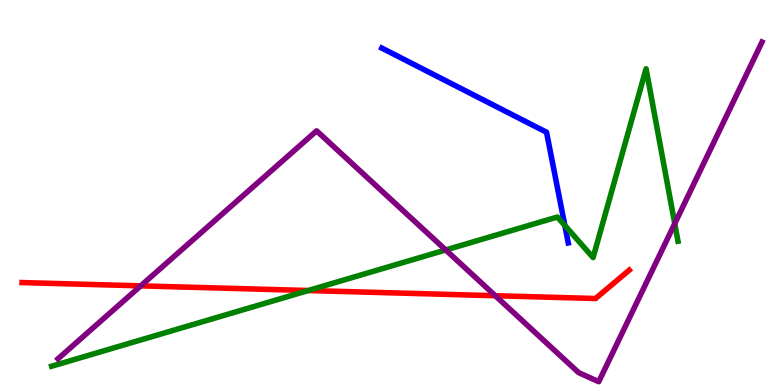[{'lines': ['blue', 'red'], 'intersections': []}, {'lines': ['green', 'red'], 'intersections': [{'x': 3.98, 'y': 2.45}]}, {'lines': ['purple', 'red'], 'intersections': [{'x': 1.82, 'y': 2.58}, {'x': 6.39, 'y': 2.32}]}, {'lines': ['blue', 'green'], 'intersections': [{'x': 7.29, 'y': 4.14}]}, {'lines': ['blue', 'purple'], 'intersections': []}, {'lines': ['green', 'purple'], 'intersections': [{'x': 5.75, 'y': 3.51}, {'x': 8.71, 'y': 4.19}]}]